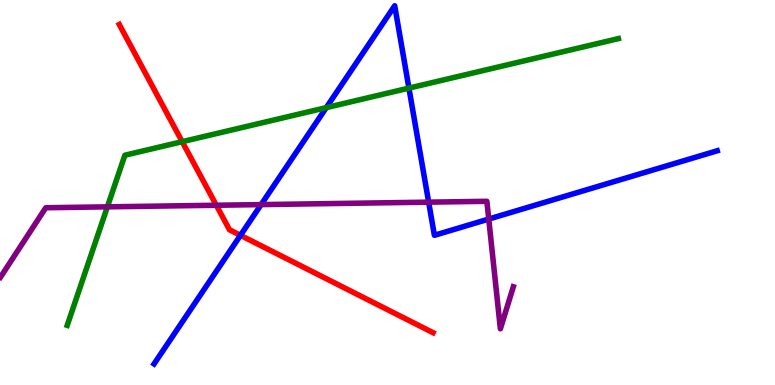[{'lines': ['blue', 'red'], 'intersections': [{'x': 3.1, 'y': 3.89}]}, {'lines': ['green', 'red'], 'intersections': [{'x': 2.35, 'y': 6.32}]}, {'lines': ['purple', 'red'], 'intersections': [{'x': 2.79, 'y': 4.67}]}, {'lines': ['blue', 'green'], 'intersections': [{'x': 4.21, 'y': 7.2}, {'x': 5.28, 'y': 7.71}]}, {'lines': ['blue', 'purple'], 'intersections': [{'x': 3.37, 'y': 4.69}, {'x': 5.53, 'y': 4.75}, {'x': 6.31, 'y': 4.31}]}, {'lines': ['green', 'purple'], 'intersections': [{'x': 1.39, 'y': 4.63}]}]